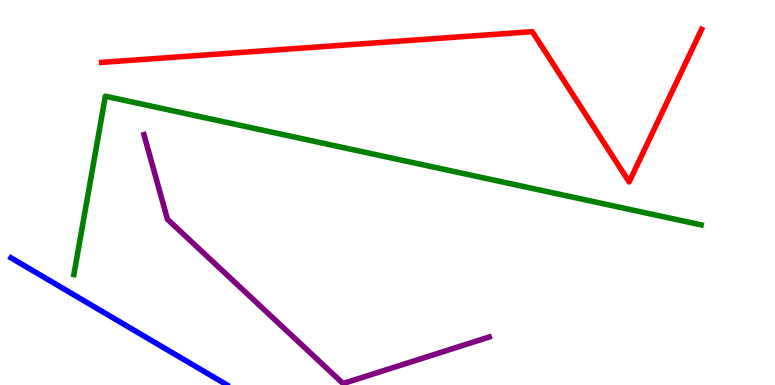[{'lines': ['blue', 'red'], 'intersections': []}, {'lines': ['green', 'red'], 'intersections': []}, {'lines': ['purple', 'red'], 'intersections': []}, {'lines': ['blue', 'green'], 'intersections': []}, {'lines': ['blue', 'purple'], 'intersections': []}, {'lines': ['green', 'purple'], 'intersections': []}]